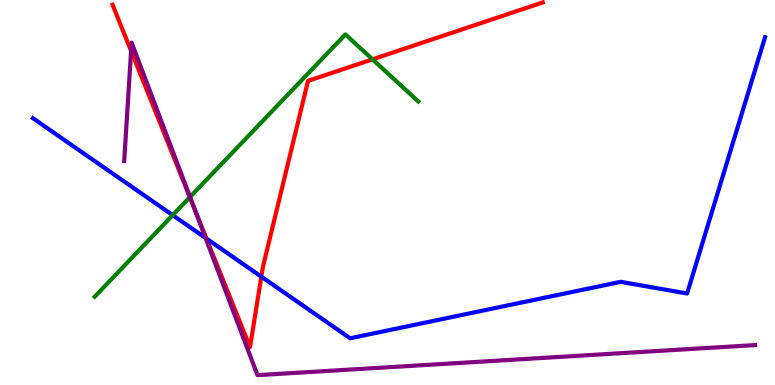[{'lines': ['blue', 'red'], 'intersections': [{'x': 2.66, 'y': 3.8}, {'x': 3.37, 'y': 2.81}]}, {'lines': ['green', 'red'], 'intersections': [{'x': 2.45, 'y': 4.88}, {'x': 4.81, 'y': 8.46}]}, {'lines': ['purple', 'red'], 'intersections': [{'x': 1.69, 'y': 8.68}, {'x': 2.52, 'y': 4.54}]}, {'lines': ['blue', 'green'], 'intersections': [{'x': 2.23, 'y': 4.41}]}, {'lines': ['blue', 'purple'], 'intersections': [{'x': 2.65, 'y': 3.82}]}, {'lines': ['green', 'purple'], 'intersections': [{'x': 2.45, 'y': 4.88}]}]